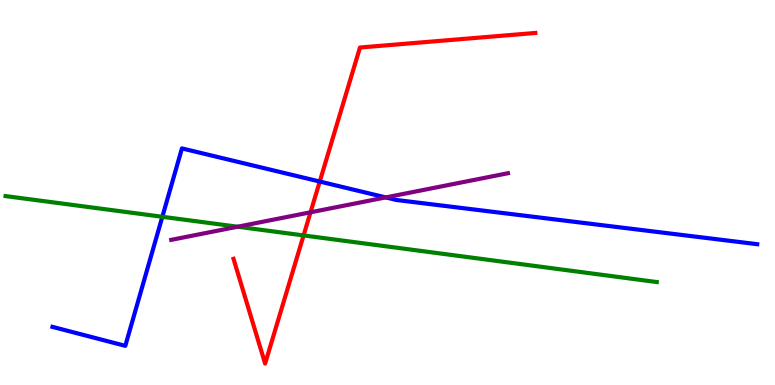[{'lines': ['blue', 'red'], 'intersections': [{'x': 4.13, 'y': 5.28}]}, {'lines': ['green', 'red'], 'intersections': [{'x': 3.92, 'y': 3.88}]}, {'lines': ['purple', 'red'], 'intersections': [{'x': 4.01, 'y': 4.49}]}, {'lines': ['blue', 'green'], 'intersections': [{'x': 2.09, 'y': 4.37}]}, {'lines': ['blue', 'purple'], 'intersections': [{'x': 4.98, 'y': 4.87}]}, {'lines': ['green', 'purple'], 'intersections': [{'x': 3.07, 'y': 4.11}]}]